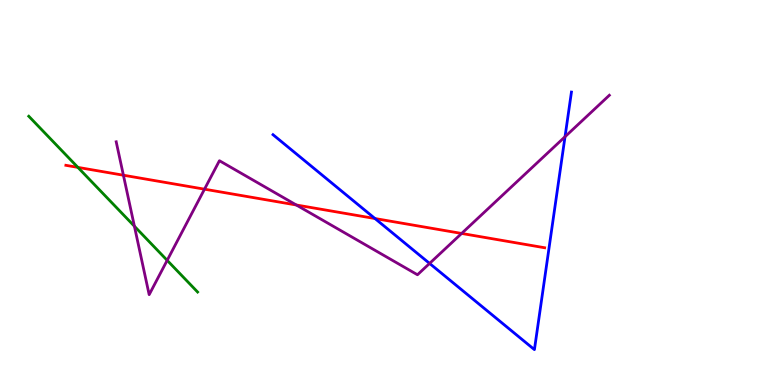[{'lines': ['blue', 'red'], 'intersections': [{'x': 4.84, 'y': 4.32}]}, {'lines': ['green', 'red'], 'intersections': [{'x': 1.01, 'y': 5.65}]}, {'lines': ['purple', 'red'], 'intersections': [{'x': 1.59, 'y': 5.45}, {'x': 2.64, 'y': 5.09}, {'x': 3.82, 'y': 4.68}, {'x': 5.96, 'y': 3.94}]}, {'lines': ['blue', 'green'], 'intersections': []}, {'lines': ['blue', 'purple'], 'intersections': [{'x': 5.54, 'y': 3.16}, {'x': 7.29, 'y': 6.45}]}, {'lines': ['green', 'purple'], 'intersections': [{'x': 1.73, 'y': 4.12}, {'x': 2.16, 'y': 3.24}]}]